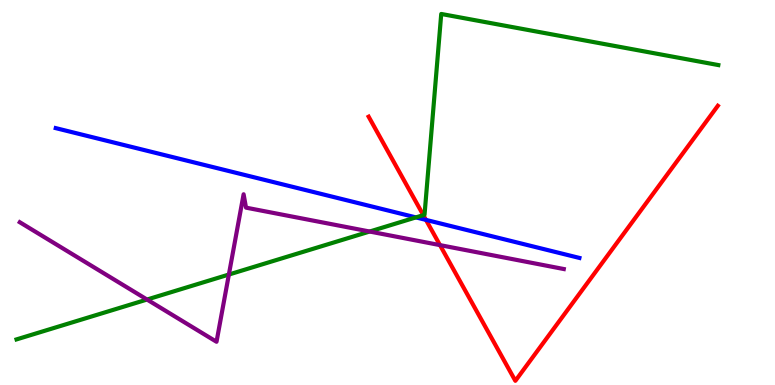[{'lines': ['blue', 'red'], 'intersections': [{'x': 5.5, 'y': 4.29}]}, {'lines': ['green', 'red'], 'intersections': [{'x': 5.46, 'y': 4.41}]}, {'lines': ['purple', 'red'], 'intersections': [{'x': 5.68, 'y': 3.63}]}, {'lines': ['blue', 'green'], 'intersections': [{'x': 5.37, 'y': 4.35}]}, {'lines': ['blue', 'purple'], 'intersections': []}, {'lines': ['green', 'purple'], 'intersections': [{'x': 1.9, 'y': 2.22}, {'x': 2.95, 'y': 2.87}, {'x': 4.77, 'y': 3.99}]}]